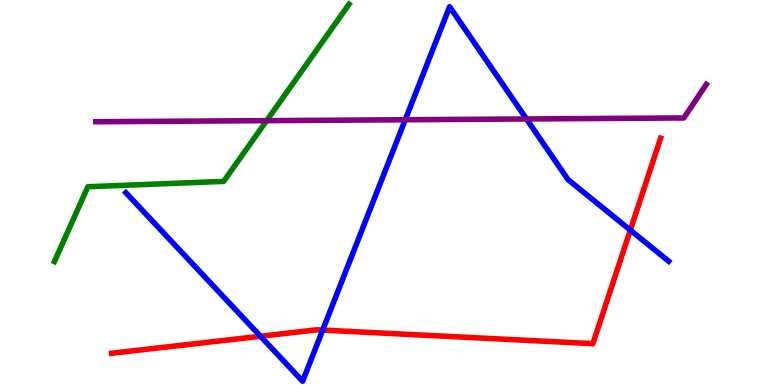[{'lines': ['blue', 'red'], 'intersections': [{'x': 3.36, 'y': 1.27}, {'x': 4.16, 'y': 1.43}, {'x': 8.13, 'y': 4.02}]}, {'lines': ['green', 'red'], 'intersections': []}, {'lines': ['purple', 'red'], 'intersections': []}, {'lines': ['blue', 'green'], 'intersections': []}, {'lines': ['blue', 'purple'], 'intersections': [{'x': 5.23, 'y': 6.89}, {'x': 6.79, 'y': 6.91}]}, {'lines': ['green', 'purple'], 'intersections': [{'x': 3.44, 'y': 6.87}]}]